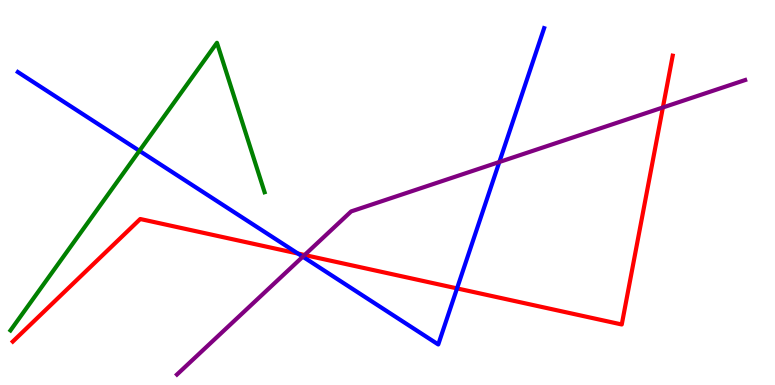[{'lines': ['blue', 'red'], 'intersections': [{'x': 3.84, 'y': 3.41}, {'x': 5.9, 'y': 2.51}]}, {'lines': ['green', 'red'], 'intersections': []}, {'lines': ['purple', 'red'], 'intersections': [{'x': 3.93, 'y': 3.38}, {'x': 8.55, 'y': 7.21}]}, {'lines': ['blue', 'green'], 'intersections': [{'x': 1.8, 'y': 6.08}]}, {'lines': ['blue', 'purple'], 'intersections': [{'x': 3.91, 'y': 3.33}, {'x': 6.44, 'y': 5.79}]}, {'lines': ['green', 'purple'], 'intersections': []}]